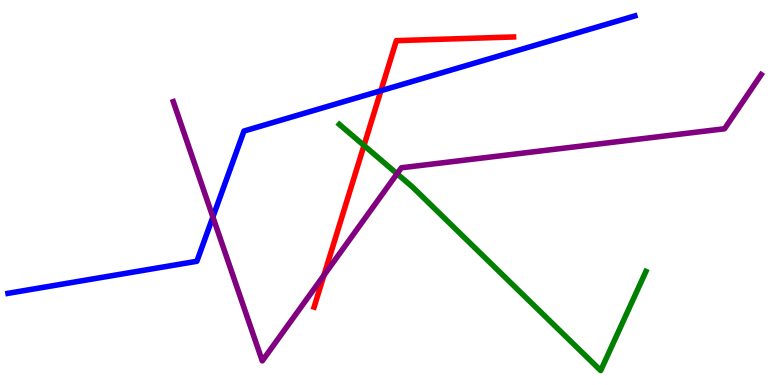[{'lines': ['blue', 'red'], 'intersections': [{'x': 4.91, 'y': 7.64}]}, {'lines': ['green', 'red'], 'intersections': [{'x': 4.7, 'y': 6.22}]}, {'lines': ['purple', 'red'], 'intersections': [{'x': 4.18, 'y': 2.85}]}, {'lines': ['blue', 'green'], 'intersections': []}, {'lines': ['blue', 'purple'], 'intersections': [{'x': 2.75, 'y': 4.36}]}, {'lines': ['green', 'purple'], 'intersections': [{'x': 5.12, 'y': 5.49}]}]